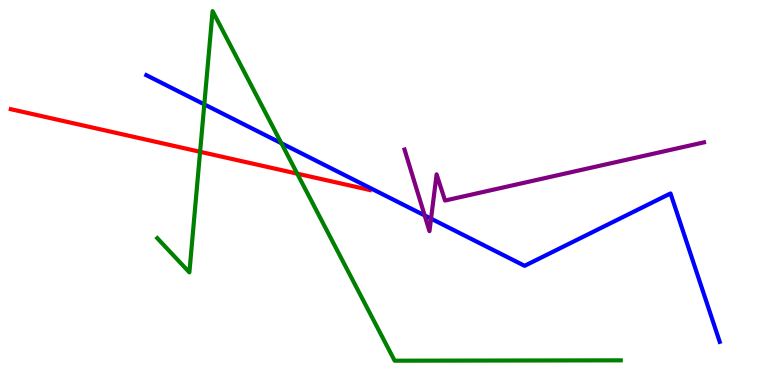[{'lines': ['blue', 'red'], 'intersections': []}, {'lines': ['green', 'red'], 'intersections': [{'x': 2.58, 'y': 6.06}, {'x': 3.84, 'y': 5.49}]}, {'lines': ['purple', 'red'], 'intersections': []}, {'lines': ['blue', 'green'], 'intersections': [{'x': 2.64, 'y': 7.29}, {'x': 3.63, 'y': 6.28}]}, {'lines': ['blue', 'purple'], 'intersections': [{'x': 5.48, 'y': 4.4}, {'x': 5.56, 'y': 4.32}]}, {'lines': ['green', 'purple'], 'intersections': []}]